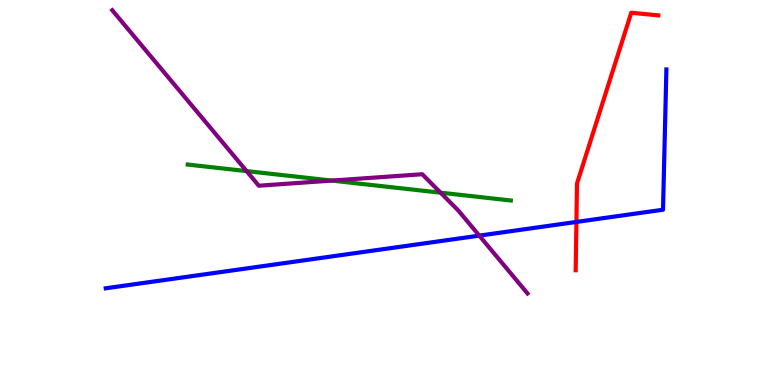[{'lines': ['blue', 'red'], 'intersections': [{'x': 7.44, 'y': 4.24}]}, {'lines': ['green', 'red'], 'intersections': []}, {'lines': ['purple', 'red'], 'intersections': []}, {'lines': ['blue', 'green'], 'intersections': []}, {'lines': ['blue', 'purple'], 'intersections': [{'x': 6.18, 'y': 3.88}]}, {'lines': ['green', 'purple'], 'intersections': [{'x': 3.18, 'y': 5.56}, {'x': 4.28, 'y': 5.31}, {'x': 5.68, 'y': 5.0}]}]